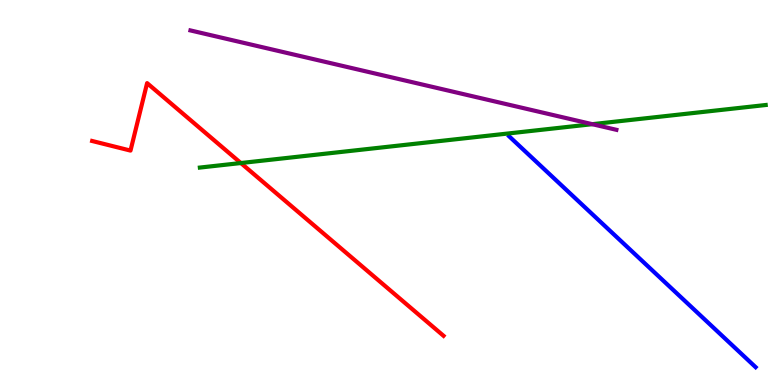[{'lines': ['blue', 'red'], 'intersections': []}, {'lines': ['green', 'red'], 'intersections': [{'x': 3.11, 'y': 5.77}]}, {'lines': ['purple', 'red'], 'intersections': []}, {'lines': ['blue', 'green'], 'intersections': []}, {'lines': ['blue', 'purple'], 'intersections': []}, {'lines': ['green', 'purple'], 'intersections': [{'x': 7.64, 'y': 6.77}]}]